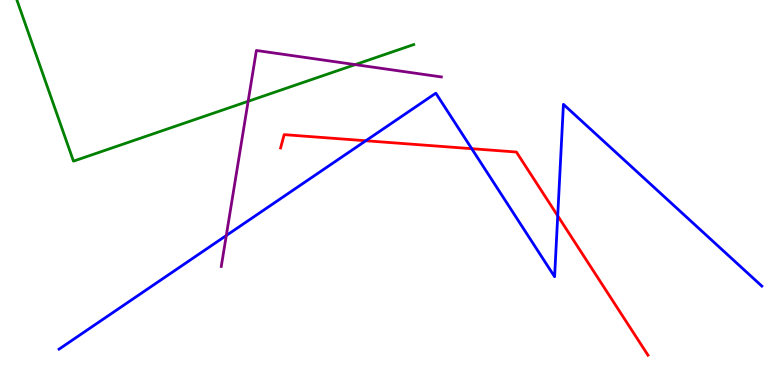[{'lines': ['blue', 'red'], 'intersections': [{'x': 4.72, 'y': 6.34}, {'x': 6.09, 'y': 6.14}, {'x': 7.2, 'y': 4.39}]}, {'lines': ['green', 'red'], 'intersections': []}, {'lines': ['purple', 'red'], 'intersections': []}, {'lines': ['blue', 'green'], 'intersections': []}, {'lines': ['blue', 'purple'], 'intersections': [{'x': 2.92, 'y': 3.88}]}, {'lines': ['green', 'purple'], 'intersections': [{'x': 3.2, 'y': 7.37}, {'x': 4.58, 'y': 8.32}]}]